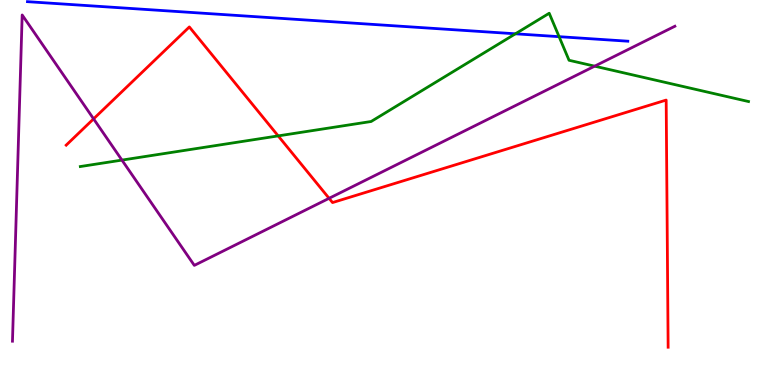[{'lines': ['blue', 'red'], 'intersections': []}, {'lines': ['green', 'red'], 'intersections': [{'x': 3.59, 'y': 6.47}]}, {'lines': ['purple', 'red'], 'intersections': [{'x': 1.21, 'y': 6.91}, {'x': 4.25, 'y': 4.85}]}, {'lines': ['blue', 'green'], 'intersections': [{'x': 6.65, 'y': 9.12}, {'x': 7.21, 'y': 9.05}]}, {'lines': ['blue', 'purple'], 'intersections': []}, {'lines': ['green', 'purple'], 'intersections': [{'x': 1.57, 'y': 5.84}, {'x': 7.67, 'y': 8.28}]}]